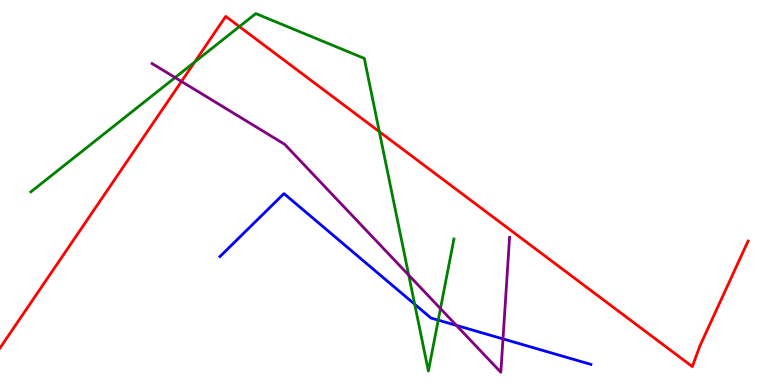[{'lines': ['blue', 'red'], 'intersections': []}, {'lines': ['green', 'red'], 'intersections': [{'x': 2.51, 'y': 8.39}, {'x': 3.09, 'y': 9.31}, {'x': 4.89, 'y': 6.58}]}, {'lines': ['purple', 'red'], 'intersections': [{'x': 2.34, 'y': 7.88}]}, {'lines': ['blue', 'green'], 'intersections': [{'x': 5.35, 'y': 2.1}, {'x': 5.65, 'y': 1.69}]}, {'lines': ['blue', 'purple'], 'intersections': [{'x': 5.89, 'y': 1.55}, {'x': 6.49, 'y': 1.2}]}, {'lines': ['green', 'purple'], 'intersections': [{'x': 2.26, 'y': 7.99}, {'x': 5.27, 'y': 2.85}, {'x': 5.68, 'y': 1.98}]}]